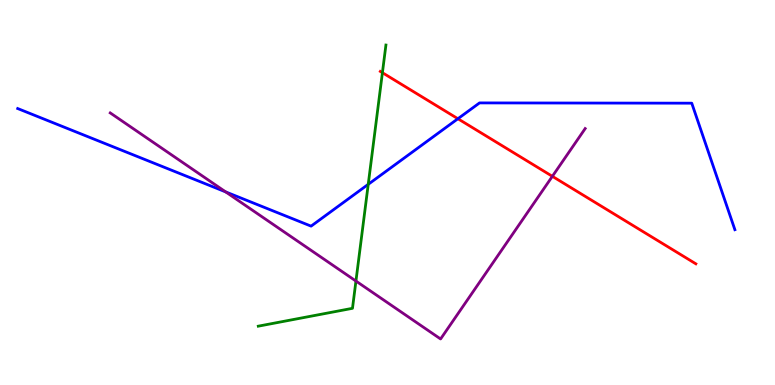[{'lines': ['blue', 'red'], 'intersections': [{'x': 5.91, 'y': 6.92}]}, {'lines': ['green', 'red'], 'intersections': [{'x': 4.93, 'y': 8.11}]}, {'lines': ['purple', 'red'], 'intersections': [{'x': 7.13, 'y': 5.42}]}, {'lines': ['blue', 'green'], 'intersections': [{'x': 4.75, 'y': 5.21}]}, {'lines': ['blue', 'purple'], 'intersections': [{'x': 2.91, 'y': 5.02}]}, {'lines': ['green', 'purple'], 'intersections': [{'x': 4.59, 'y': 2.7}]}]